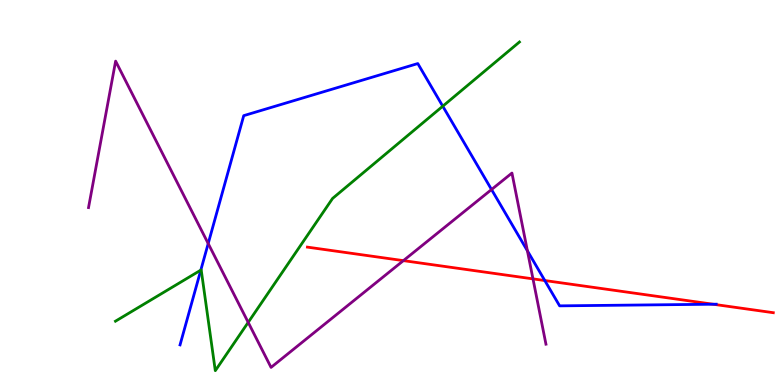[{'lines': ['blue', 'red'], 'intersections': [{'x': 7.03, 'y': 2.71}, {'x': 9.2, 'y': 2.1}]}, {'lines': ['green', 'red'], 'intersections': []}, {'lines': ['purple', 'red'], 'intersections': [{'x': 5.21, 'y': 3.23}, {'x': 6.88, 'y': 2.76}]}, {'lines': ['blue', 'green'], 'intersections': [{'x': 2.59, 'y': 2.98}, {'x': 5.71, 'y': 7.24}]}, {'lines': ['blue', 'purple'], 'intersections': [{'x': 2.69, 'y': 3.67}, {'x': 6.34, 'y': 5.08}, {'x': 6.81, 'y': 3.49}]}, {'lines': ['green', 'purple'], 'intersections': [{'x': 3.2, 'y': 1.63}]}]